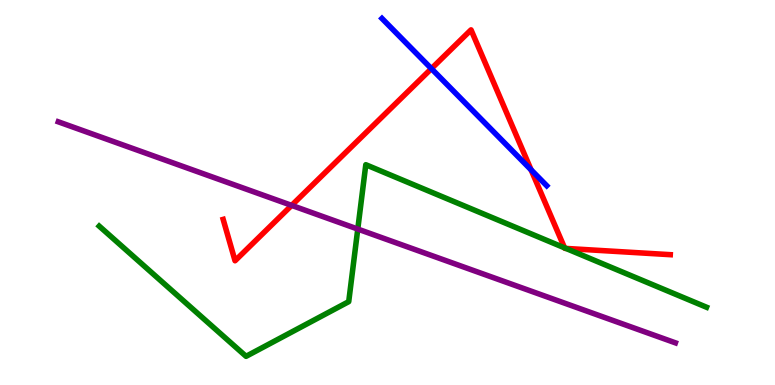[{'lines': ['blue', 'red'], 'intersections': [{'x': 5.57, 'y': 8.22}, {'x': 6.85, 'y': 5.59}]}, {'lines': ['green', 'red'], 'intersections': [{'x': 7.28, 'y': 3.56}, {'x': 7.3, 'y': 3.55}]}, {'lines': ['purple', 'red'], 'intersections': [{'x': 3.76, 'y': 4.67}]}, {'lines': ['blue', 'green'], 'intersections': []}, {'lines': ['blue', 'purple'], 'intersections': []}, {'lines': ['green', 'purple'], 'intersections': [{'x': 4.62, 'y': 4.05}]}]